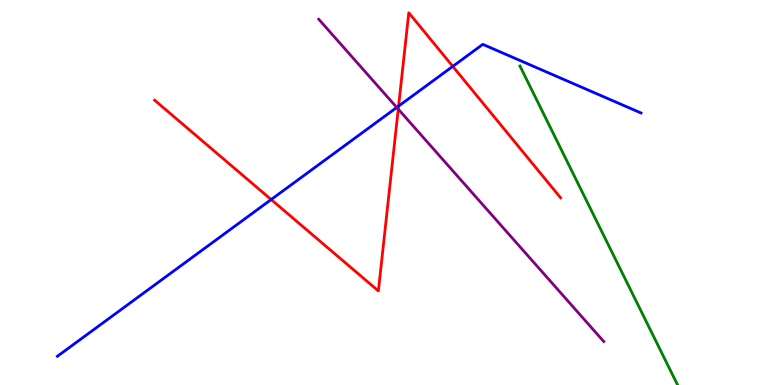[{'lines': ['blue', 'red'], 'intersections': [{'x': 3.5, 'y': 4.82}, {'x': 5.14, 'y': 7.24}, {'x': 5.84, 'y': 8.28}]}, {'lines': ['green', 'red'], 'intersections': []}, {'lines': ['purple', 'red'], 'intersections': [{'x': 5.14, 'y': 7.17}]}, {'lines': ['blue', 'green'], 'intersections': []}, {'lines': ['blue', 'purple'], 'intersections': [{'x': 5.12, 'y': 7.21}]}, {'lines': ['green', 'purple'], 'intersections': []}]